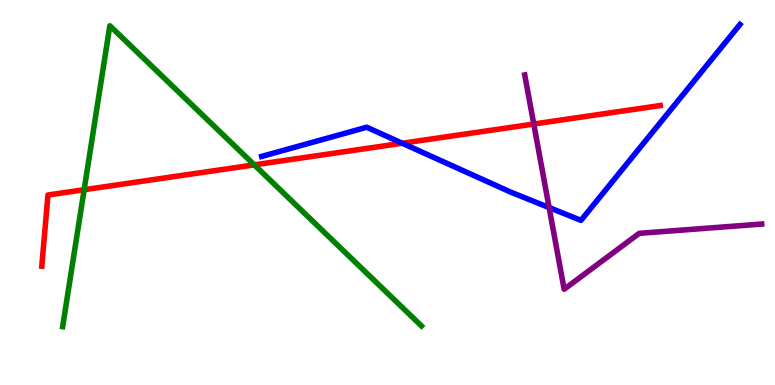[{'lines': ['blue', 'red'], 'intersections': [{'x': 5.19, 'y': 6.28}]}, {'lines': ['green', 'red'], 'intersections': [{'x': 1.09, 'y': 5.07}, {'x': 3.28, 'y': 5.72}]}, {'lines': ['purple', 'red'], 'intersections': [{'x': 6.89, 'y': 6.78}]}, {'lines': ['blue', 'green'], 'intersections': []}, {'lines': ['blue', 'purple'], 'intersections': [{'x': 7.09, 'y': 4.61}]}, {'lines': ['green', 'purple'], 'intersections': []}]